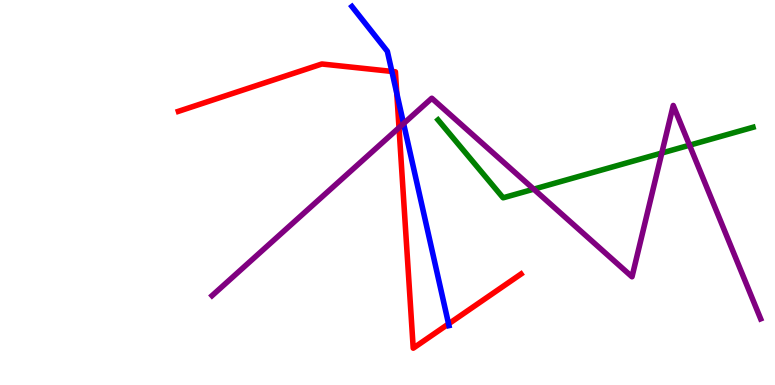[{'lines': ['blue', 'red'], 'intersections': [{'x': 5.06, 'y': 8.14}, {'x': 5.12, 'y': 7.58}, {'x': 5.79, 'y': 1.59}]}, {'lines': ['green', 'red'], 'intersections': []}, {'lines': ['purple', 'red'], 'intersections': [{'x': 5.15, 'y': 6.68}]}, {'lines': ['blue', 'green'], 'intersections': []}, {'lines': ['blue', 'purple'], 'intersections': [{'x': 5.21, 'y': 6.79}]}, {'lines': ['green', 'purple'], 'intersections': [{'x': 6.89, 'y': 5.09}, {'x': 8.54, 'y': 6.03}, {'x': 8.9, 'y': 6.23}]}]